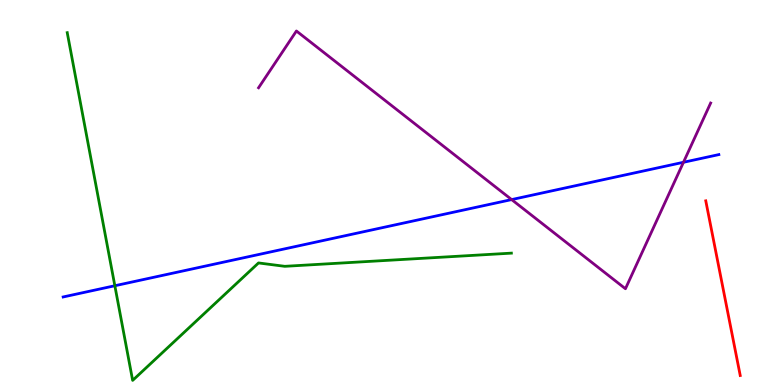[{'lines': ['blue', 'red'], 'intersections': []}, {'lines': ['green', 'red'], 'intersections': []}, {'lines': ['purple', 'red'], 'intersections': []}, {'lines': ['blue', 'green'], 'intersections': [{'x': 1.48, 'y': 2.58}]}, {'lines': ['blue', 'purple'], 'intersections': [{'x': 6.6, 'y': 4.82}, {'x': 8.82, 'y': 5.79}]}, {'lines': ['green', 'purple'], 'intersections': []}]